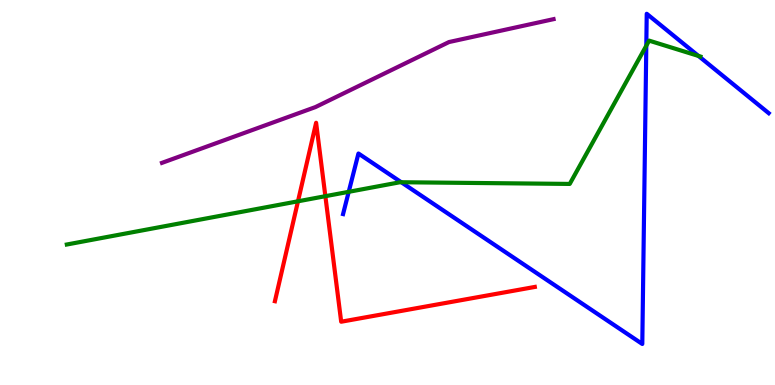[{'lines': ['blue', 'red'], 'intersections': []}, {'lines': ['green', 'red'], 'intersections': [{'x': 3.84, 'y': 4.77}, {'x': 4.2, 'y': 4.9}]}, {'lines': ['purple', 'red'], 'intersections': []}, {'lines': ['blue', 'green'], 'intersections': [{'x': 4.5, 'y': 5.02}, {'x': 5.18, 'y': 5.27}, {'x': 8.34, 'y': 8.81}, {'x': 9.01, 'y': 8.55}]}, {'lines': ['blue', 'purple'], 'intersections': []}, {'lines': ['green', 'purple'], 'intersections': []}]